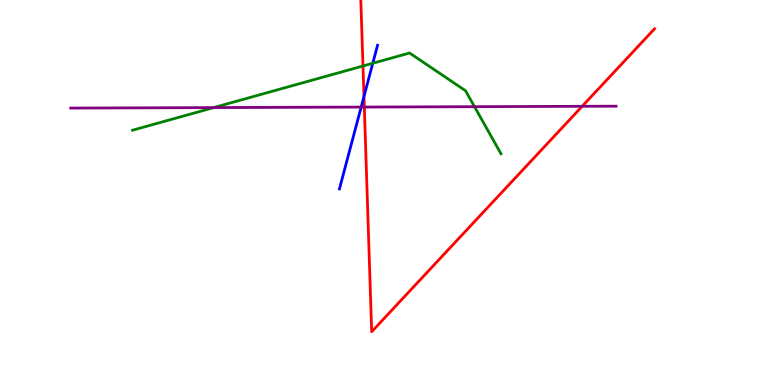[{'lines': ['blue', 'red'], 'intersections': [{'x': 4.7, 'y': 7.49}]}, {'lines': ['green', 'red'], 'intersections': [{'x': 4.68, 'y': 8.29}]}, {'lines': ['purple', 'red'], 'intersections': [{'x': 4.7, 'y': 7.22}, {'x': 7.51, 'y': 7.24}]}, {'lines': ['blue', 'green'], 'intersections': [{'x': 4.81, 'y': 8.36}]}, {'lines': ['blue', 'purple'], 'intersections': [{'x': 4.66, 'y': 7.22}]}, {'lines': ['green', 'purple'], 'intersections': [{'x': 2.76, 'y': 7.21}, {'x': 6.12, 'y': 7.23}]}]